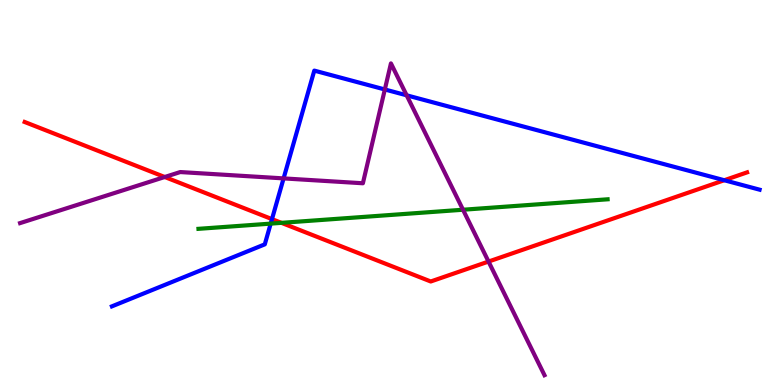[{'lines': ['blue', 'red'], 'intersections': [{'x': 3.51, 'y': 4.31}, {'x': 9.35, 'y': 5.32}]}, {'lines': ['green', 'red'], 'intersections': [{'x': 3.63, 'y': 4.21}]}, {'lines': ['purple', 'red'], 'intersections': [{'x': 2.13, 'y': 5.4}, {'x': 6.3, 'y': 3.21}]}, {'lines': ['blue', 'green'], 'intersections': [{'x': 3.49, 'y': 4.19}]}, {'lines': ['blue', 'purple'], 'intersections': [{'x': 3.66, 'y': 5.37}, {'x': 4.97, 'y': 7.68}, {'x': 5.25, 'y': 7.52}]}, {'lines': ['green', 'purple'], 'intersections': [{'x': 5.97, 'y': 4.55}]}]